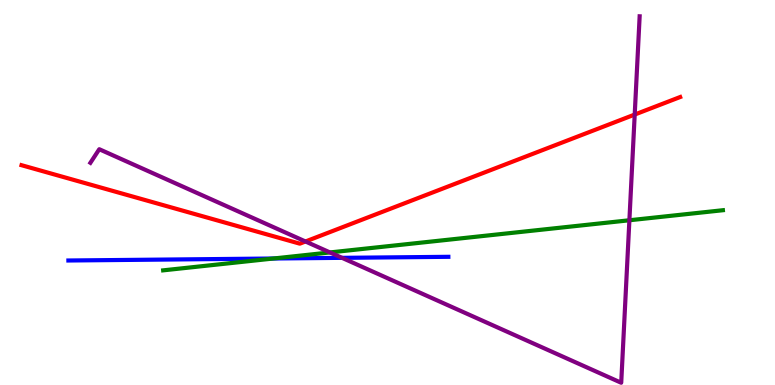[{'lines': ['blue', 'red'], 'intersections': []}, {'lines': ['green', 'red'], 'intersections': []}, {'lines': ['purple', 'red'], 'intersections': [{'x': 3.94, 'y': 3.73}, {'x': 8.19, 'y': 7.02}]}, {'lines': ['blue', 'green'], 'intersections': [{'x': 3.53, 'y': 3.29}]}, {'lines': ['blue', 'purple'], 'intersections': [{'x': 4.41, 'y': 3.3}]}, {'lines': ['green', 'purple'], 'intersections': [{'x': 4.26, 'y': 3.44}, {'x': 8.12, 'y': 4.28}]}]